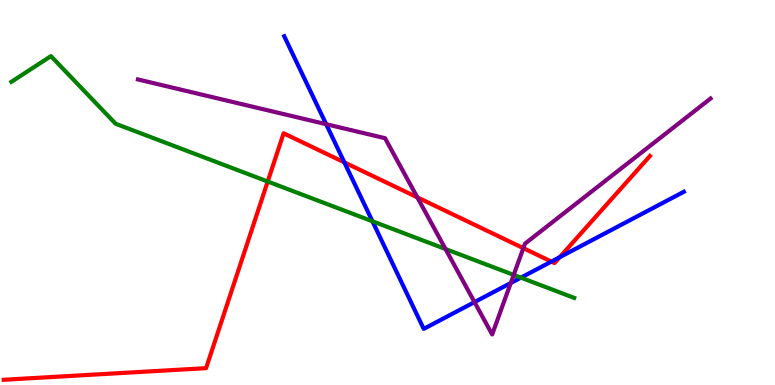[{'lines': ['blue', 'red'], 'intersections': [{'x': 4.44, 'y': 5.78}, {'x': 7.11, 'y': 3.21}, {'x': 7.22, 'y': 3.32}]}, {'lines': ['green', 'red'], 'intersections': [{'x': 3.45, 'y': 5.29}]}, {'lines': ['purple', 'red'], 'intersections': [{'x': 5.38, 'y': 4.87}, {'x': 6.75, 'y': 3.55}]}, {'lines': ['blue', 'green'], 'intersections': [{'x': 4.81, 'y': 4.25}, {'x': 6.72, 'y': 2.79}]}, {'lines': ['blue', 'purple'], 'intersections': [{'x': 4.21, 'y': 6.77}, {'x': 6.12, 'y': 2.15}, {'x': 6.59, 'y': 2.65}]}, {'lines': ['green', 'purple'], 'intersections': [{'x': 5.75, 'y': 3.53}, {'x': 6.63, 'y': 2.86}]}]